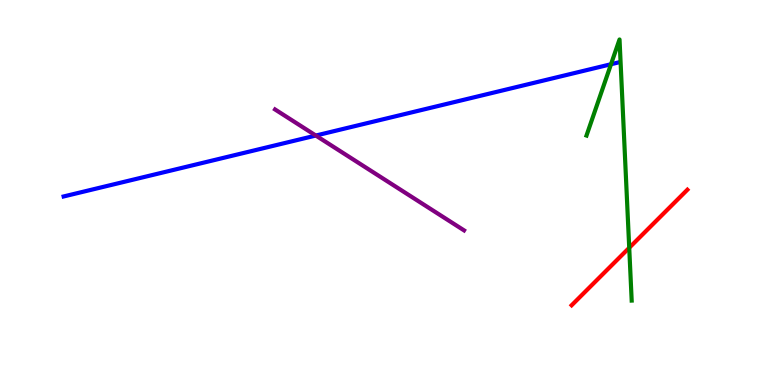[{'lines': ['blue', 'red'], 'intersections': []}, {'lines': ['green', 'red'], 'intersections': [{'x': 8.12, 'y': 3.56}]}, {'lines': ['purple', 'red'], 'intersections': []}, {'lines': ['blue', 'green'], 'intersections': [{'x': 7.88, 'y': 8.33}]}, {'lines': ['blue', 'purple'], 'intersections': [{'x': 4.08, 'y': 6.48}]}, {'lines': ['green', 'purple'], 'intersections': []}]